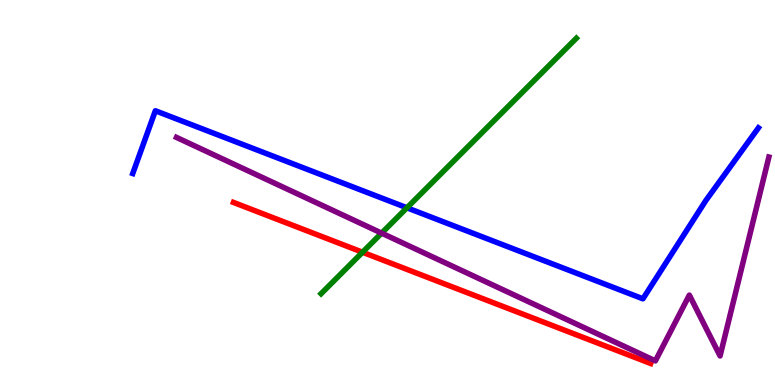[{'lines': ['blue', 'red'], 'intersections': []}, {'lines': ['green', 'red'], 'intersections': [{'x': 4.68, 'y': 3.45}]}, {'lines': ['purple', 'red'], 'intersections': []}, {'lines': ['blue', 'green'], 'intersections': [{'x': 5.25, 'y': 4.6}]}, {'lines': ['blue', 'purple'], 'intersections': []}, {'lines': ['green', 'purple'], 'intersections': [{'x': 4.92, 'y': 3.94}]}]